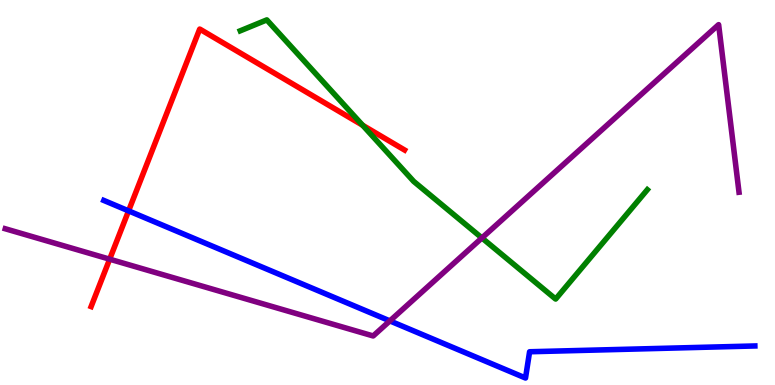[{'lines': ['blue', 'red'], 'intersections': [{'x': 1.66, 'y': 4.52}]}, {'lines': ['green', 'red'], 'intersections': [{'x': 4.68, 'y': 6.75}]}, {'lines': ['purple', 'red'], 'intersections': [{'x': 1.42, 'y': 3.27}]}, {'lines': ['blue', 'green'], 'intersections': []}, {'lines': ['blue', 'purple'], 'intersections': [{'x': 5.03, 'y': 1.67}]}, {'lines': ['green', 'purple'], 'intersections': [{'x': 6.22, 'y': 3.82}]}]